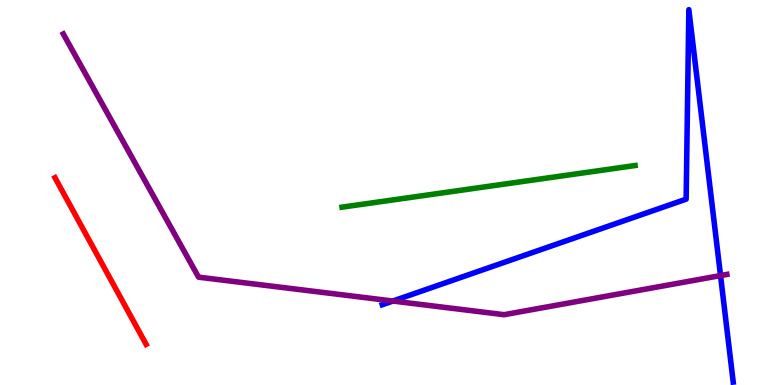[{'lines': ['blue', 'red'], 'intersections': []}, {'lines': ['green', 'red'], 'intersections': []}, {'lines': ['purple', 'red'], 'intersections': []}, {'lines': ['blue', 'green'], 'intersections': []}, {'lines': ['blue', 'purple'], 'intersections': [{'x': 5.07, 'y': 2.18}, {'x': 9.3, 'y': 2.84}]}, {'lines': ['green', 'purple'], 'intersections': []}]